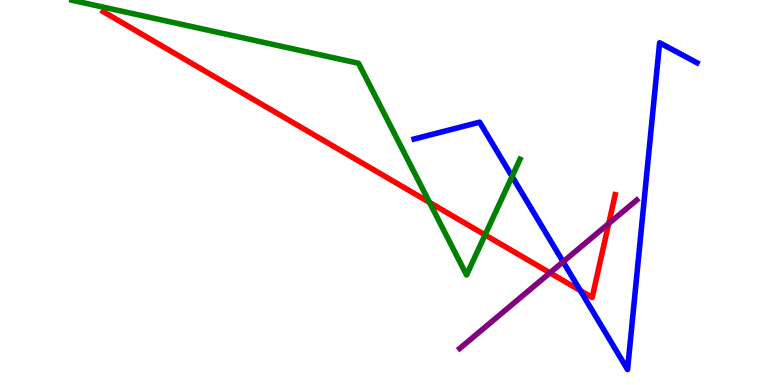[{'lines': ['blue', 'red'], 'intersections': [{'x': 7.49, 'y': 2.45}]}, {'lines': ['green', 'red'], 'intersections': [{'x': 5.54, 'y': 4.74}, {'x': 6.26, 'y': 3.9}]}, {'lines': ['purple', 'red'], 'intersections': [{'x': 7.1, 'y': 2.91}, {'x': 7.85, 'y': 4.19}]}, {'lines': ['blue', 'green'], 'intersections': [{'x': 6.61, 'y': 5.42}]}, {'lines': ['blue', 'purple'], 'intersections': [{'x': 7.27, 'y': 3.2}]}, {'lines': ['green', 'purple'], 'intersections': []}]